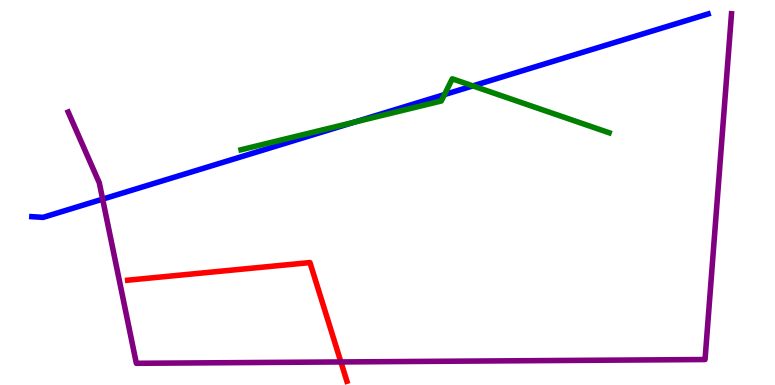[{'lines': ['blue', 'red'], 'intersections': []}, {'lines': ['green', 'red'], 'intersections': []}, {'lines': ['purple', 'red'], 'intersections': [{'x': 4.4, 'y': 0.599}]}, {'lines': ['blue', 'green'], 'intersections': [{'x': 4.57, 'y': 6.82}, {'x': 5.74, 'y': 7.54}, {'x': 6.1, 'y': 7.77}]}, {'lines': ['blue', 'purple'], 'intersections': [{'x': 1.32, 'y': 4.83}]}, {'lines': ['green', 'purple'], 'intersections': []}]